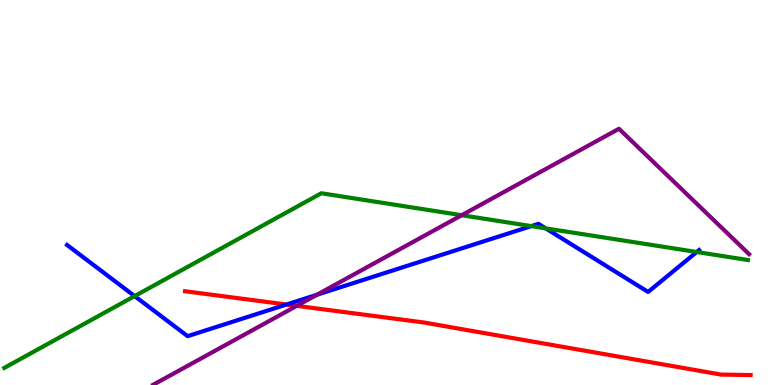[{'lines': ['blue', 'red'], 'intersections': [{'x': 3.7, 'y': 2.09}]}, {'lines': ['green', 'red'], 'intersections': []}, {'lines': ['purple', 'red'], 'intersections': [{'x': 3.83, 'y': 2.06}]}, {'lines': ['blue', 'green'], 'intersections': [{'x': 1.74, 'y': 2.31}, {'x': 6.86, 'y': 4.13}, {'x': 7.04, 'y': 4.07}, {'x': 8.99, 'y': 3.45}]}, {'lines': ['blue', 'purple'], 'intersections': [{'x': 4.09, 'y': 2.34}]}, {'lines': ['green', 'purple'], 'intersections': [{'x': 5.96, 'y': 4.41}]}]